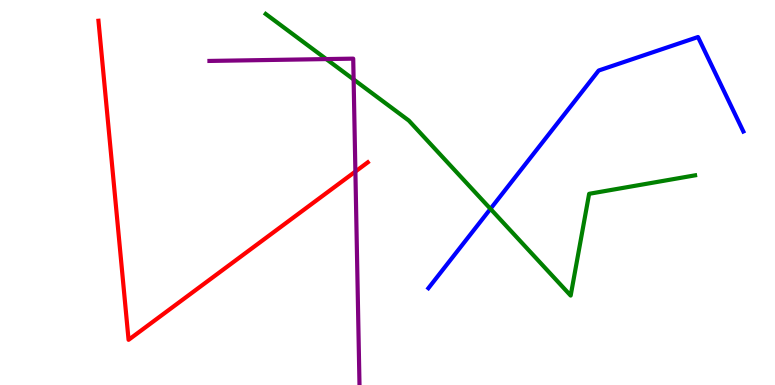[{'lines': ['blue', 'red'], 'intersections': []}, {'lines': ['green', 'red'], 'intersections': []}, {'lines': ['purple', 'red'], 'intersections': [{'x': 4.59, 'y': 5.54}]}, {'lines': ['blue', 'green'], 'intersections': [{'x': 6.33, 'y': 4.58}]}, {'lines': ['blue', 'purple'], 'intersections': []}, {'lines': ['green', 'purple'], 'intersections': [{'x': 4.21, 'y': 8.47}, {'x': 4.56, 'y': 7.94}]}]